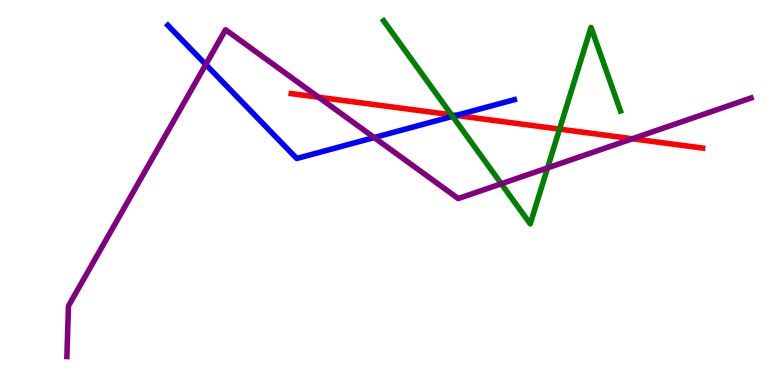[{'lines': ['blue', 'red'], 'intersections': [{'x': 5.88, 'y': 7.0}]}, {'lines': ['green', 'red'], 'intersections': [{'x': 5.83, 'y': 7.02}, {'x': 7.22, 'y': 6.65}]}, {'lines': ['purple', 'red'], 'intersections': [{'x': 4.11, 'y': 7.47}, {'x': 8.16, 'y': 6.4}]}, {'lines': ['blue', 'green'], 'intersections': [{'x': 5.84, 'y': 6.98}]}, {'lines': ['blue', 'purple'], 'intersections': [{'x': 2.66, 'y': 8.32}, {'x': 4.83, 'y': 6.43}]}, {'lines': ['green', 'purple'], 'intersections': [{'x': 6.47, 'y': 5.23}, {'x': 7.07, 'y': 5.64}]}]